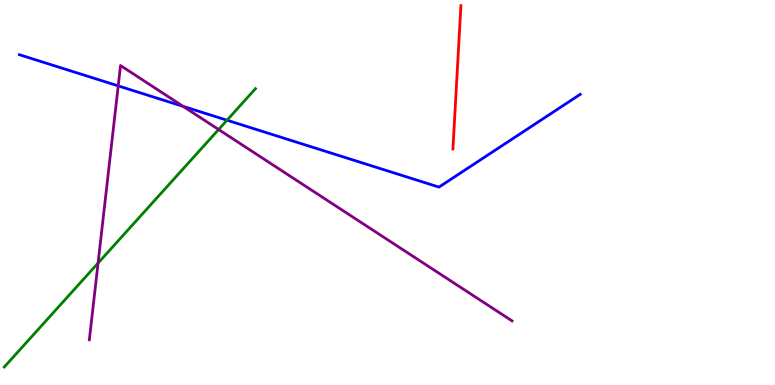[{'lines': ['blue', 'red'], 'intersections': []}, {'lines': ['green', 'red'], 'intersections': []}, {'lines': ['purple', 'red'], 'intersections': []}, {'lines': ['blue', 'green'], 'intersections': [{'x': 2.93, 'y': 6.88}]}, {'lines': ['blue', 'purple'], 'intersections': [{'x': 1.53, 'y': 7.77}, {'x': 2.36, 'y': 7.24}]}, {'lines': ['green', 'purple'], 'intersections': [{'x': 1.27, 'y': 3.17}, {'x': 2.82, 'y': 6.64}]}]